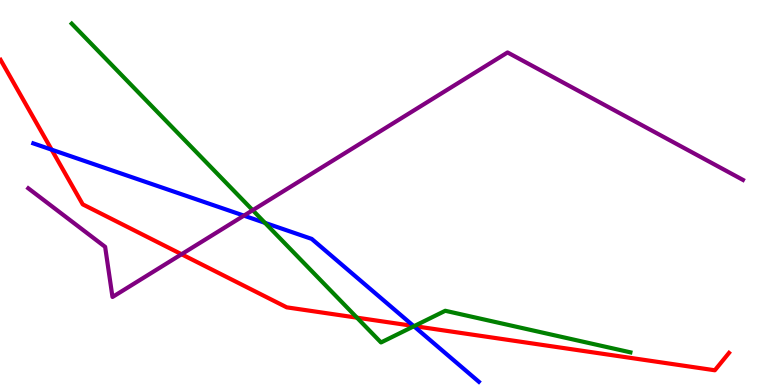[{'lines': ['blue', 'red'], 'intersections': [{'x': 0.666, 'y': 6.11}, {'x': 5.34, 'y': 1.53}]}, {'lines': ['green', 'red'], 'intersections': [{'x': 4.61, 'y': 1.75}, {'x': 5.34, 'y': 1.53}]}, {'lines': ['purple', 'red'], 'intersections': [{'x': 2.34, 'y': 3.4}]}, {'lines': ['blue', 'green'], 'intersections': [{'x': 3.42, 'y': 4.21}, {'x': 5.34, 'y': 1.53}]}, {'lines': ['blue', 'purple'], 'intersections': [{'x': 3.15, 'y': 4.4}]}, {'lines': ['green', 'purple'], 'intersections': [{'x': 3.26, 'y': 4.54}]}]